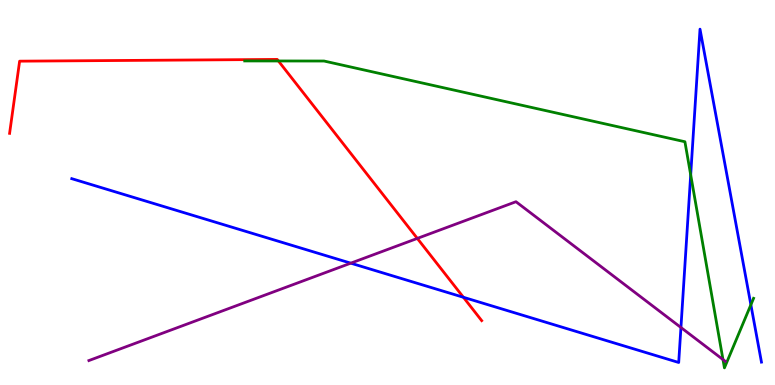[{'lines': ['blue', 'red'], 'intersections': [{'x': 5.98, 'y': 2.28}]}, {'lines': ['green', 'red'], 'intersections': [{'x': 3.59, 'y': 8.42}]}, {'lines': ['purple', 'red'], 'intersections': [{'x': 5.38, 'y': 3.81}]}, {'lines': ['blue', 'green'], 'intersections': [{'x': 8.91, 'y': 5.46}, {'x': 9.69, 'y': 2.08}]}, {'lines': ['blue', 'purple'], 'intersections': [{'x': 4.53, 'y': 3.16}, {'x': 8.79, 'y': 1.49}]}, {'lines': ['green', 'purple'], 'intersections': [{'x': 9.33, 'y': 0.661}]}]